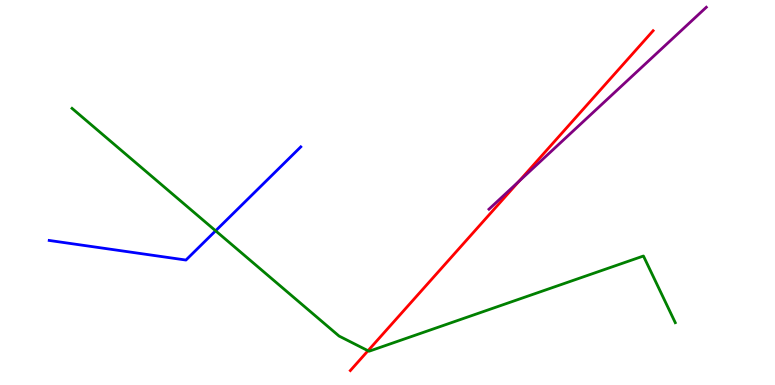[{'lines': ['blue', 'red'], 'intersections': []}, {'lines': ['green', 'red'], 'intersections': [{'x': 4.75, 'y': 0.89}]}, {'lines': ['purple', 'red'], 'intersections': [{'x': 6.7, 'y': 5.29}]}, {'lines': ['blue', 'green'], 'intersections': [{'x': 2.78, 'y': 4.01}]}, {'lines': ['blue', 'purple'], 'intersections': []}, {'lines': ['green', 'purple'], 'intersections': []}]